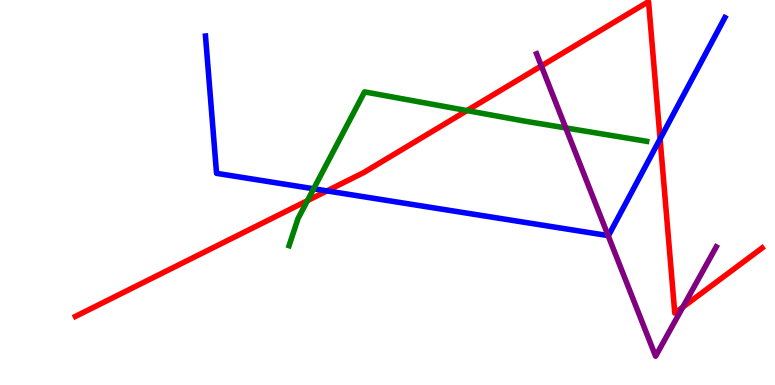[{'lines': ['blue', 'red'], 'intersections': [{'x': 4.22, 'y': 5.04}, {'x': 8.52, 'y': 6.39}]}, {'lines': ['green', 'red'], 'intersections': [{'x': 3.97, 'y': 4.79}, {'x': 6.03, 'y': 7.13}]}, {'lines': ['purple', 'red'], 'intersections': [{'x': 6.99, 'y': 8.29}, {'x': 8.81, 'y': 2.02}]}, {'lines': ['blue', 'green'], 'intersections': [{'x': 4.05, 'y': 5.1}]}, {'lines': ['blue', 'purple'], 'intersections': [{'x': 7.85, 'y': 3.88}]}, {'lines': ['green', 'purple'], 'intersections': [{'x': 7.3, 'y': 6.68}]}]